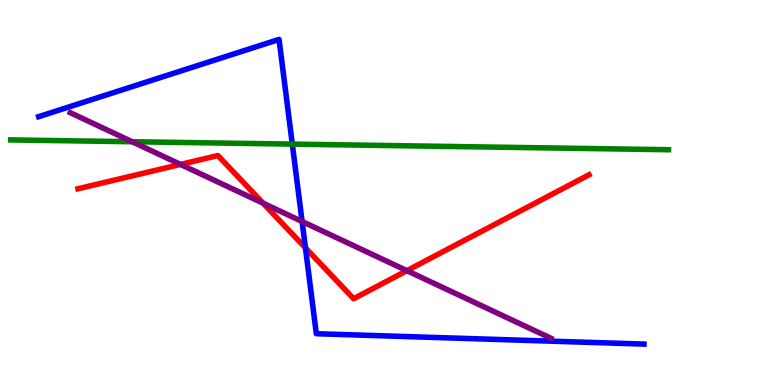[{'lines': ['blue', 'red'], 'intersections': [{'x': 3.94, 'y': 3.56}]}, {'lines': ['green', 'red'], 'intersections': []}, {'lines': ['purple', 'red'], 'intersections': [{'x': 2.33, 'y': 5.73}, {'x': 3.39, 'y': 4.72}, {'x': 5.25, 'y': 2.97}]}, {'lines': ['blue', 'green'], 'intersections': [{'x': 3.77, 'y': 6.26}]}, {'lines': ['blue', 'purple'], 'intersections': [{'x': 3.9, 'y': 4.25}]}, {'lines': ['green', 'purple'], 'intersections': [{'x': 1.71, 'y': 6.32}]}]